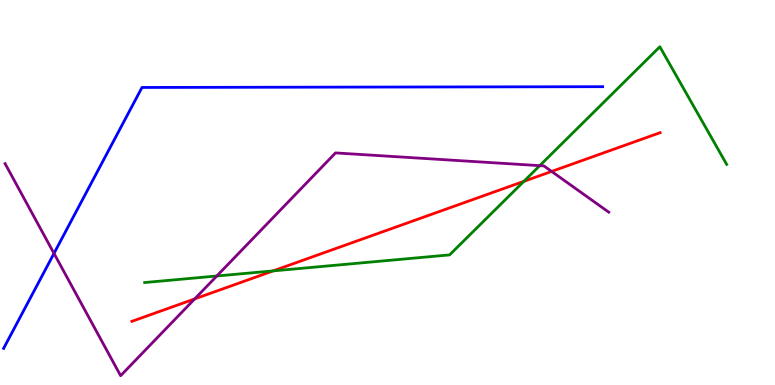[{'lines': ['blue', 'red'], 'intersections': []}, {'lines': ['green', 'red'], 'intersections': [{'x': 3.52, 'y': 2.96}, {'x': 6.76, 'y': 5.29}]}, {'lines': ['purple', 'red'], 'intersections': [{'x': 2.51, 'y': 2.24}, {'x': 7.12, 'y': 5.55}]}, {'lines': ['blue', 'green'], 'intersections': []}, {'lines': ['blue', 'purple'], 'intersections': [{'x': 0.697, 'y': 3.42}]}, {'lines': ['green', 'purple'], 'intersections': [{'x': 2.8, 'y': 2.83}, {'x': 6.96, 'y': 5.7}]}]